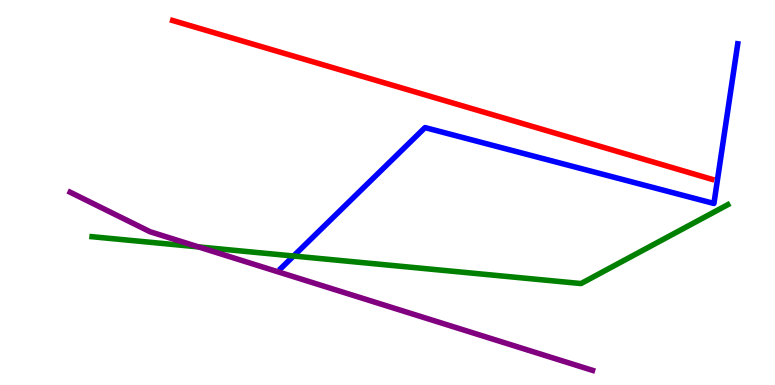[{'lines': ['blue', 'red'], 'intersections': []}, {'lines': ['green', 'red'], 'intersections': []}, {'lines': ['purple', 'red'], 'intersections': []}, {'lines': ['blue', 'green'], 'intersections': [{'x': 3.79, 'y': 3.35}]}, {'lines': ['blue', 'purple'], 'intersections': []}, {'lines': ['green', 'purple'], 'intersections': [{'x': 2.56, 'y': 3.59}]}]